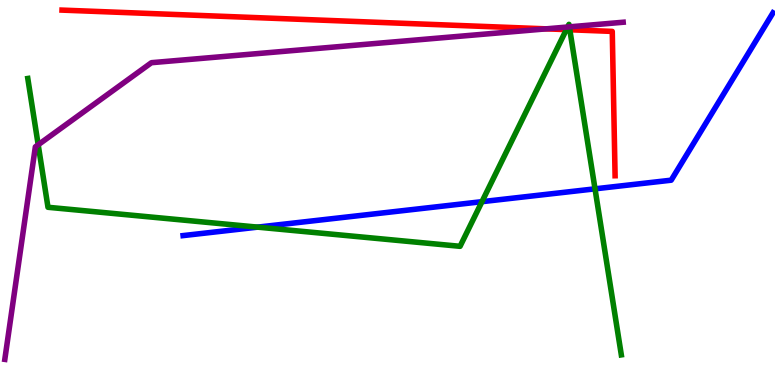[{'lines': ['blue', 'red'], 'intersections': []}, {'lines': ['green', 'red'], 'intersections': [{'x': 7.31, 'y': 9.23}, {'x': 7.35, 'y': 9.23}]}, {'lines': ['purple', 'red'], 'intersections': [{'x': 7.05, 'y': 9.25}]}, {'lines': ['blue', 'green'], 'intersections': [{'x': 3.32, 'y': 4.1}, {'x': 6.22, 'y': 4.76}, {'x': 7.68, 'y': 5.1}]}, {'lines': ['blue', 'purple'], 'intersections': []}, {'lines': ['green', 'purple'], 'intersections': [{'x': 0.493, 'y': 6.24}, {'x': 7.32, 'y': 9.3}, {'x': 7.35, 'y': 9.3}]}]